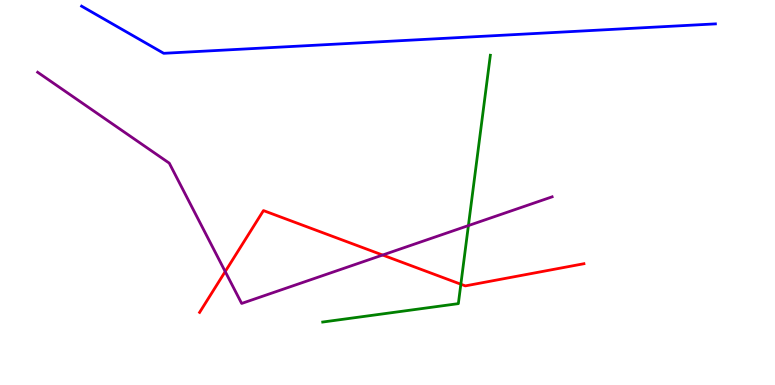[{'lines': ['blue', 'red'], 'intersections': []}, {'lines': ['green', 'red'], 'intersections': [{'x': 5.95, 'y': 2.62}]}, {'lines': ['purple', 'red'], 'intersections': [{'x': 2.91, 'y': 2.95}, {'x': 4.94, 'y': 3.38}]}, {'lines': ['blue', 'green'], 'intersections': []}, {'lines': ['blue', 'purple'], 'intersections': []}, {'lines': ['green', 'purple'], 'intersections': [{'x': 6.04, 'y': 4.14}]}]